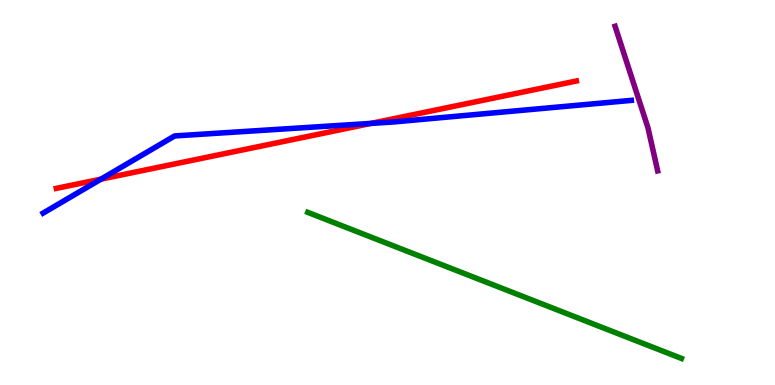[{'lines': ['blue', 'red'], 'intersections': [{'x': 1.3, 'y': 5.35}, {'x': 4.79, 'y': 6.79}]}, {'lines': ['green', 'red'], 'intersections': []}, {'lines': ['purple', 'red'], 'intersections': []}, {'lines': ['blue', 'green'], 'intersections': []}, {'lines': ['blue', 'purple'], 'intersections': []}, {'lines': ['green', 'purple'], 'intersections': []}]